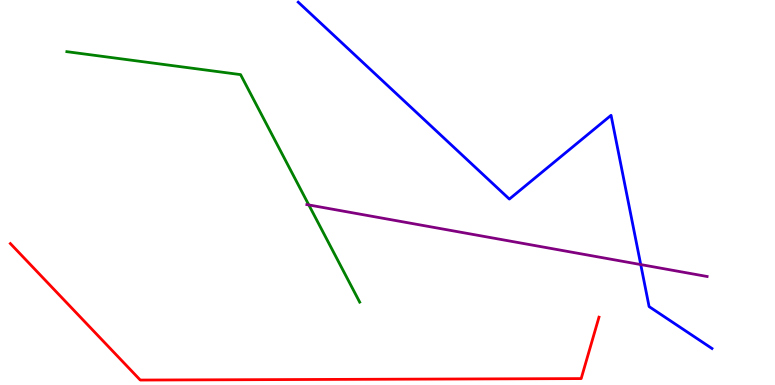[{'lines': ['blue', 'red'], 'intersections': []}, {'lines': ['green', 'red'], 'intersections': []}, {'lines': ['purple', 'red'], 'intersections': []}, {'lines': ['blue', 'green'], 'intersections': []}, {'lines': ['blue', 'purple'], 'intersections': [{'x': 8.27, 'y': 3.13}]}, {'lines': ['green', 'purple'], 'intersections': [{'x': 3.98, 'y': 4.68}]}]